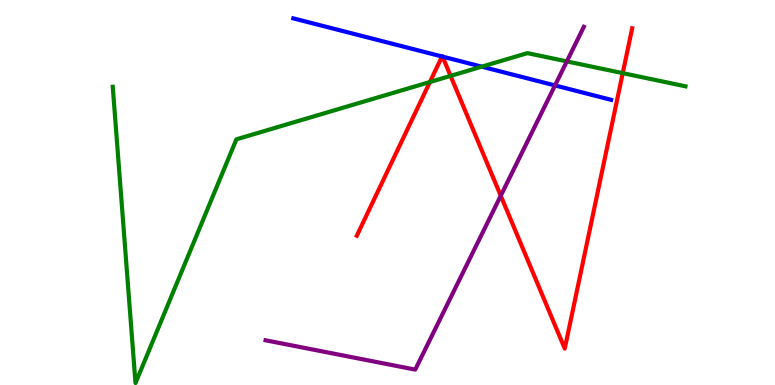[{'lines': ['blue', 'red'], 'intersections': [{'x': 5.7, 'y': 8.53}, {'x': 5.71, 'y': 8.53}]}, {'lines': ['green', 'red'], 'intersections': [{'x': 5.55, 'y': 7.87}, {'x': 5.81, 'y': 8.03}, {'x': 8.04, 'y': 8.1}]}, {'lines': ['purple', 'red'], 'intersections': [{'x': 6.46, 'y': 4.92}]}, {'lines': ['blue', 'green'], 'intersections': [{'x': 6.22, 'y': 8.27}]}, {'lines': ['blue', 'purple'], 'intersections': [{'x': 7.16, 'y': 7.78}]}, {'lines': ['green', 'purple'], 'intersections': [{'x': 7.31, 'y': 8.41}]}]